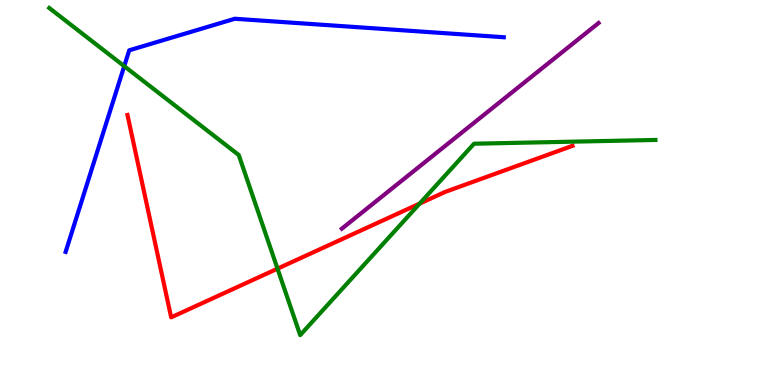[{'lines': ['blue', 'red'], 'intersections': []}, {'lines': ['green', 'red'], 'intersections': [{'x': 3.58, 'y': 3.02}, {'x': 5.41, 'y': 4.71}]}, {'lines': ['purple', 'red'], 'intersections': []}, {'lines': ['blue', 'green'], 'intersections': [{'x': 1.6, 'y': 8.28}]}, {'lines': ['blue', 'purple'], 'intersections': []}, {'lines': ['green', 'purple'], 'intersections': []}]